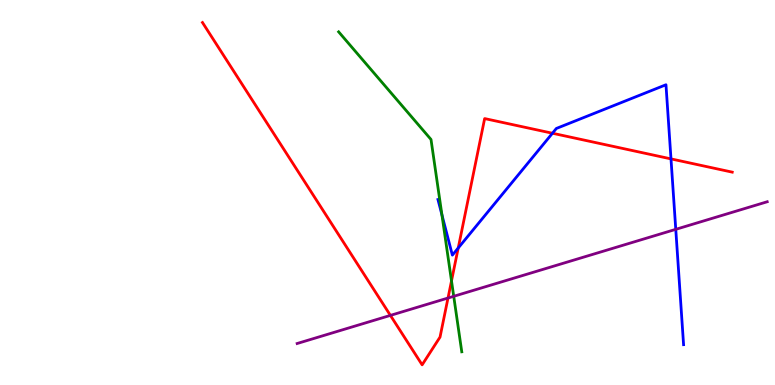[{'lines': ['blue', 'red'], 'intersections': [{'x': 5.91, 'y': 3.56}, {'x': 7.13, 'y': 6.54}, {'x': 8.66, 'y': 5.87}]}, {'lines': ['green', 'red'], 'intersections': [{'x': 5.83, 'y': 2.7}]}, {'lines': ['purple', 'red'], 'intersections': [{'x': 5.04, 'y': 1.81}, {'x': 5.78, 'y': 2.26}]}, {'lines': ['blue', 'green'], 'intersections': [{'x': 5.7, 'y': 4.42}]}, {'lines': ['blue', 'purple'], 'intersections': [{'x': 8.72, 'y': 4.04}]}, {'lines': ['green', 'purple'], 'intersections': [{'x': 5.85, 'y': 2.3}]}]